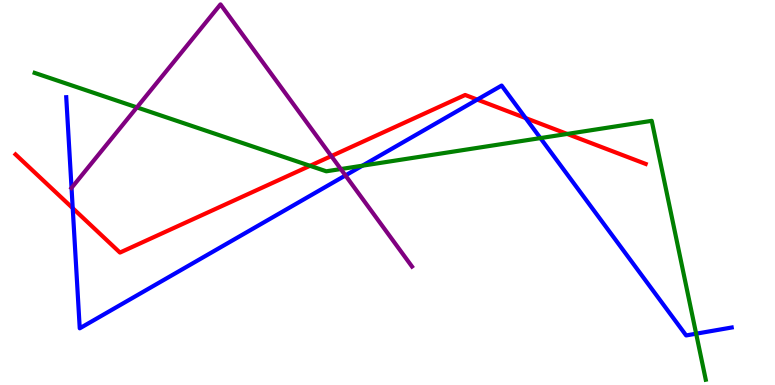[{'lines': ['blue', 'red'], 'intersections': [{'x': 0.938, 'y': 4.59}, {'x': 6.16, 'y': 7.41}, {'x': 6.78, 'y': 6.93}]}, {'lines': ['green', 'red'], 'intersections': [{'x': 4.0, 'y': 5.69}, {'x': 7.32, 'y': 6.52}]}, {'lines': ['purple', 'red'], 'intersections': [{'x': 4.28, 'y': 5.95}]}, {'lines': ['blue', 'green'], 'intersections': [{'x': 4.68, 'y': 5.7}, {'x': 6.97, 'y': 6.41}, {'x': 8.98, 'y': 1.33}]}, {'lines': ['blue', 'purple'], 'intersections': [{'x': 0.923, 'y': 5.12}, {'x': 4.46, 'y': 5.44}]}, {'lines': ['green', 'purple'], 'intersections': [{'x': 1.77, 'y': 7.21}, {'x': 4.4, 'y': 5.61}]}]